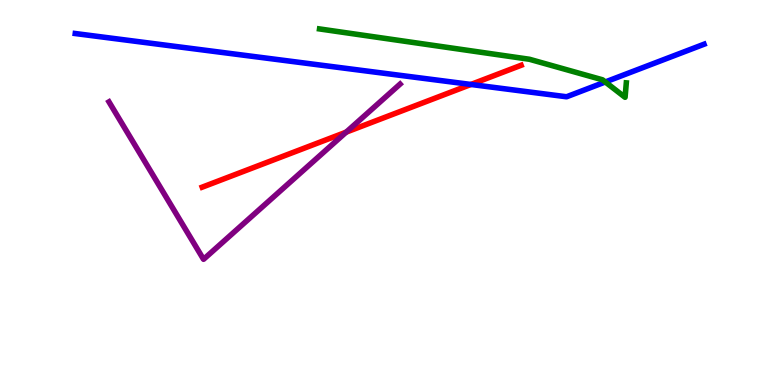[{'lines': ['blue', 'red'], 'intersections': [{'x': 6.08, 'y': 7.81}]}, {'lines': ['green', 'red'], 'intersections': []}, {'lines': ['purple', 'red'], 'intersections': [{'x': 4.47, 'y': 6.57}]}, {'lines': ['blue', 'green'], 'intersections': [{'x': 7.81, 'y': 7.87}]}, {'lines': ['blue', 'purple'], 'intersections': []}, {'lines': ['green', 'purple'], 'intersections': []}]